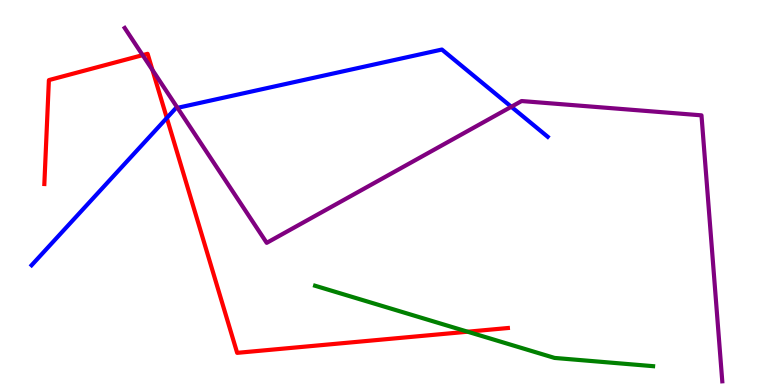[{'lines': ['blue', 'red'], 'intersections': [{'x': 2.15, 'y': 6.94}]}, {'lines': ['green', 'red'], 'intersections': [{'x': 6.03, 'y': 1.38}]}, {'lines': ['purple', 'red'], 'intersections': [{'x': 1.84, 'y': 8.57}, {'x': 1.97, 'y': 8.18}]}, {'lines': ['blue', 'green'], 'intersections': []}, {'lines': ['blue', 'purple'], 'intersections': [{'x': 2.29, 'y': 7.2}, {'x': 6.6, 'y': 7.23}]}, {'lines': ['green', 'purple'], 'intersections': []}]